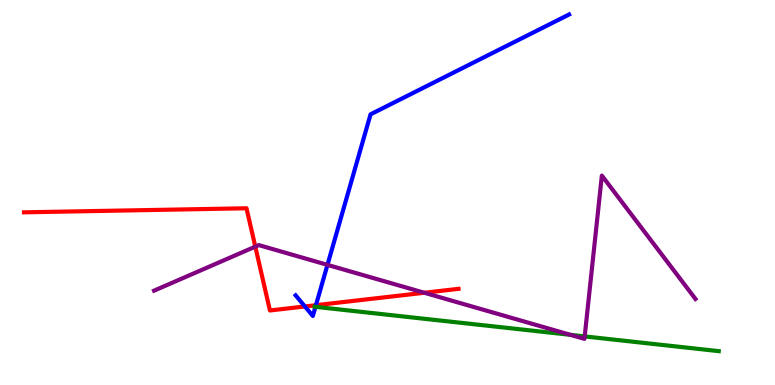[{'lines': ['blue', 'red'], 'intersections': [{'x': 3.93, 'y': 2.04}, {'x': 4.08, 'y': 2.07}]}, {'lines': ['green', 'red'], 'intersections': []}, {'lines': ['purple', 'red'], 'intersections': [{'x': 3.29, 'y': 3.59}, {'x': 5.48, 'y': 2.4}]}, {'lines': ['blue', 'green'], 'intersections': [{'x': 4.07, 'y': 2.03}]}, {'lines': ['blue', 'purple'], 'intersections': [{'x': 4.23, 'y': 3.12}]}, {'lines': ['green', 'purple'], 'intersections': [{'x': 7.36, 'y': 1.3}, {'x': 7.54, 'y': 1.26}]}]